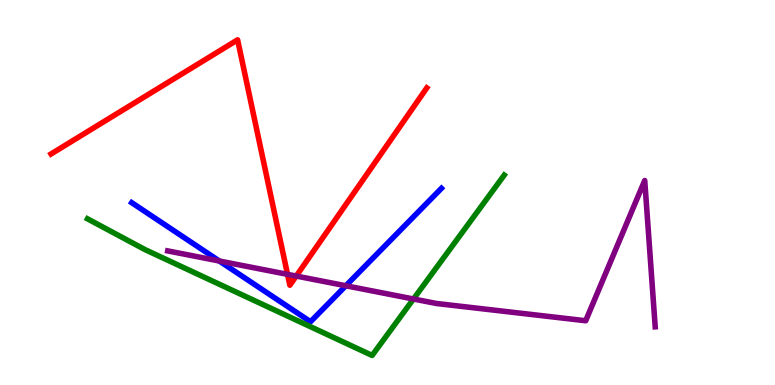[{'lines': ['blue', 'red'], 'intersections': []}, {'lines': ['green', 'red'], 'intersections': []}, {'lines': ['purple', 'red'], 'intersections': [{'x': 3.71, 'y': 2.87}, {'x': 3.82, 'y': 2.83}]}, {'lines': ['blue', 'green'], 'intersections': []}, {'lines': ['blue', 'purple'], 'intersections': [{'x': 2.83, 'y': 3.22}, {'x': 4.46, 'y': 2.58}]}, {'lines': ['green', 'purple'], 'intersections': [{'x': 5.34, 'y': 2.23}]}]